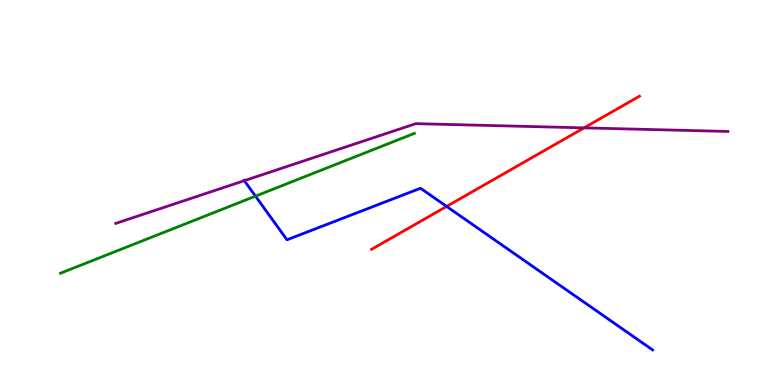[{'lines': ['blue', 'red'], 'intersections': [{'x': 5.76, 'y': 4.64}]}, {'lines': ['green', 'red'], 'intersections': []}, {'lines': ['purple', 'red'], 'intersections': [{'x': 7.54, 'y': 6.68}]}, {'lines': ['blue', 'green'], 'intersections': [{'x': 3.3, 'y': 4.9}]}, {'lines': ['blue', 'purple'], 'intersections': [{'x': 3.15, 'y': 5.31}]}, {'lines': ['green', 'purple'], 'intersections': []}]